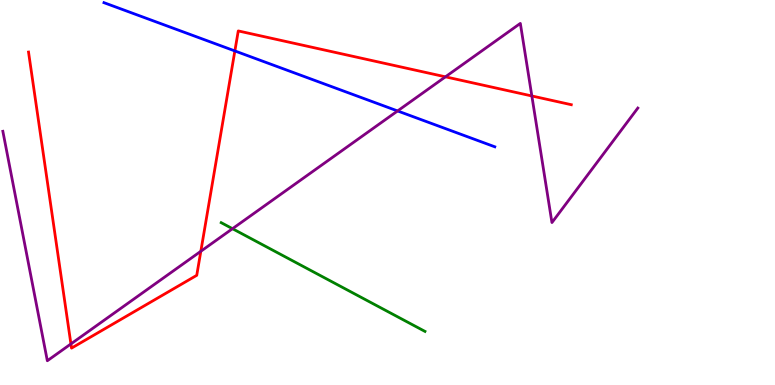[{'lines': ['blue', 'red'], 'intersections': [{'x': 3.03, 'y': 8.68}]}, {'lines': ['green', 'red'], 'intersections': []}, {'lines': ['purple', 'red'], 'intersections': [{'x': 0.915, 'y': 1.07}, {'x': 2.59, 'y': 3.47}, {'x': 5.75, 'y': 8.0}, {'x': 6.86, 'y': 7.51}]}, {'lines': ['blue', 'green'], 'intersections': []}, {'lines': ['blue', 'purple'], 'intersections': [{'x': 5.13, 'y': 7.12}]}, {'lines': ['green', 'purple'], 'intersections': [{'x': 3.0, 'y': 4.06}]}]